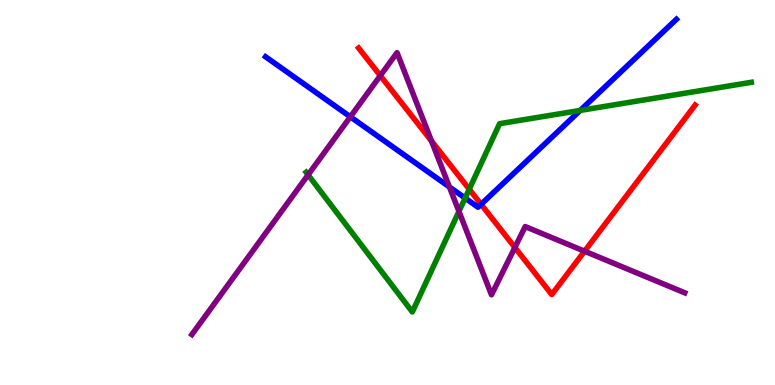[{'lines': ['blue', 'red'], 'intersections': [{'x': 6.21, 'y': 4.69}]}, {'lines': ['green', 'red'], 'intersections': [{'x': 6.05, 'y': 5.09}]}, {'lines': ['purple', 'red'], 'intersections': [{'x': 4.91, 'y': 8.03}, {'x': 5.57, 'y': 6.34}, {'x': 6.64, 'y': 3.57}, {'x': 7.54, 'y': 3.48}]}, {'lines': ['blue', 'green'], 'intersections': [{'x': 6.0, 'y': 4.86}, {'x': 7.49, 'y': 7.13}]}, {'lines': ['blue', 'purple'], 'intersections': [{'x': 4.52, 'y': 6.97}, {'x': 5.8, 'y': 5.14}]}, {'lines': ['green', 'purple'], 'intersections': [{'x': 3.98, 'y': 5.46}, {'x': 5.92, 'y': 4.51}]}]